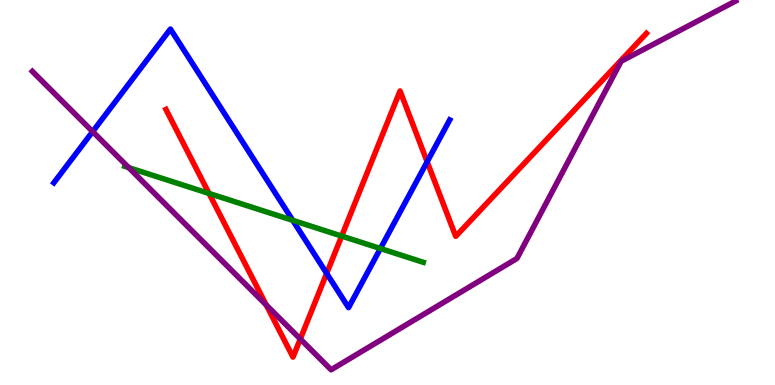[{'lines': ['blue', 'red'], 'intersections': [{'x': 4.22, 'y': 2.9}, {'x': 5.51, 'y': 5.8}]}, {'lines': ['green', 'red'], 'intersections': [{'x': 2.7, 'y': 4.98}, {'x': 4.41, 'y': 3.87}]}, {'lines': ['purple', 'red'], 'intersections': [{'x': 3.44, 'y': 2.08}, {'x': 3.87, 'y': 1.2}]}, {'lines': ['blue', 'green'], 'intersections': [{'x': 3.78, 'y': 4.28}, {'x': 4.91, 'y': 3.54}]}, {'lines': ['blue', 'purple'], 'intersections': [{'x': 1.2, 'y': 6.58}]}, {'lines': ['green', 'purple'], 'intersections': [{'x': 1.66, 'y': 5.65}]}]